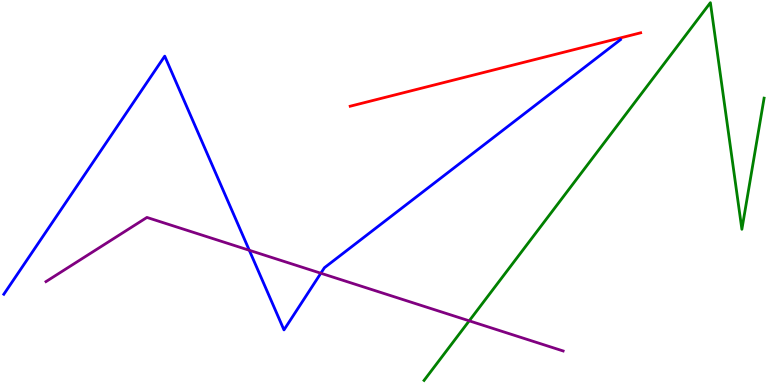[{'lines': ['blue', 'red'], 'intersections': []}, {'lines': ['green', 'red'], 'intersections': []}, {'lines': ['purple', 'red'], 'intersections': []}, {'lines': ['blue', 'green'], 'intersections': []}, {'lines': ['blue', 'purple'], 'intersections': [{'x': 3.22, 'y': 3.5}, {'x': 4.14, 'y': 2.9}]}, {'lines': ['green', 'purple'], 'intersections': [{'x': 6.05, 'y': 1.67}]}]